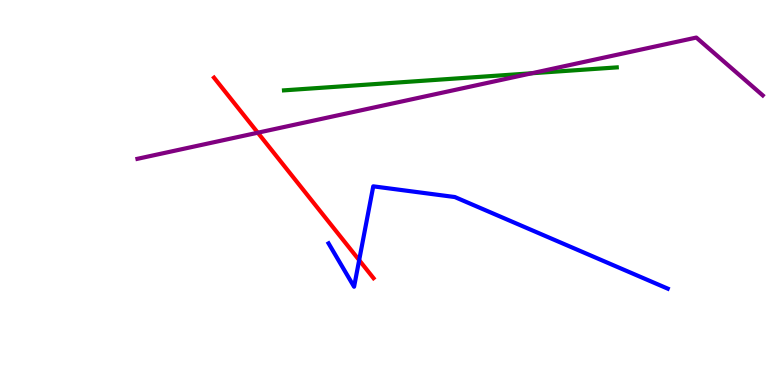[{'lines': ['blue', 'red'], 'intersections': [{'x': 4.63, 'y': 3.24}]}, {'lines': ['green', 'red'], 'intersections': []}, {'lines': ['purple', 'red'], 'intersections': [{'x': 3.33, 'y': 6.55}]}, {'lines': ['blue', 'green'], 'intersections': []}, {'lines': ['blue', 'purple'], 'intersections': []}, {'lines': ['green', 'purple'], 'intersections': [{'x': 6.86, 'y': 8.1}]}]